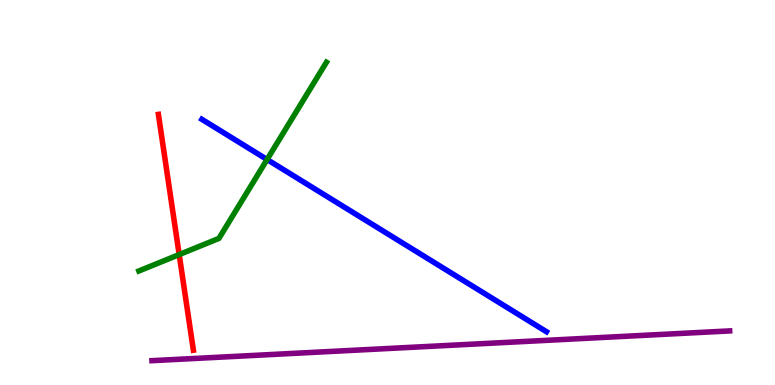[{'lines': ['blue', 'red'], 'intersections': []}, {'lines': ['green', 'red'], 'intersections': [{'x': 2.31, 'y': 3.39}]}, {'lines': ['purple', 'red'], 'intersections': []}, {'lines': ['blue', 'green'], 'intersections': [{'x': 3.45, 'y': 5.86}]}, {'lines': ['blue', 'purple'], 'intersections': []}, {'lines': ['green', 'purple'], 'intersections': []}]